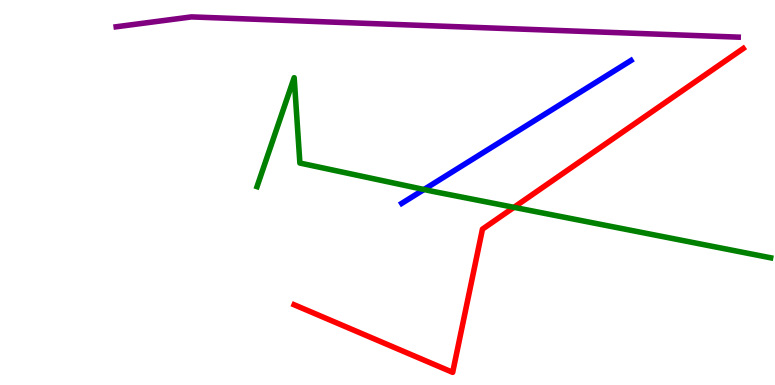[{'lines': ['blue', 'red'], 'intersections': []}, {'lines': ['green', 'red'], 'intersections': [{'x': 6.63, 'y': 4.61}]}, {'lines': ['purple', 'red'], 'intersections': []}, {'lines': ['blue', 'green'], 'intersections': [{'x': 5.47, 'y': 5.08}]}, {'lines': ['blue', 'purple'], 'intersections': []}, {'lines': ['green', 'purple'], 'intersections': []}]